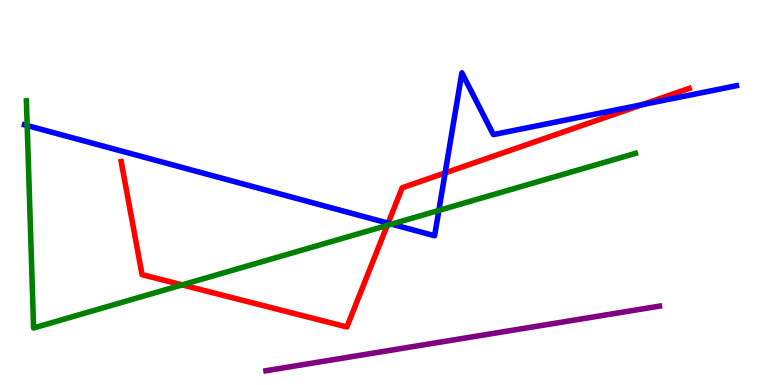[{'lines': ['blue', 'red'], 'intersections': [{'x': 5.01, 'y': 4.2}, {'x': 5.74, 'y': 5.51}, {'x': 8.29, 'y': 7.28}]}, {'lines': ['green', 'red'], 'intersections': [{'x': 2.35, 'y': 2.6}, {'x': 5.0, 'y': 4.15}]}, {'lines': ['purple', 'red'], 'intersections': []}, {'lines': ['blue', 'green'], 'intersections': [{'x': 0.351, 'y': 6.74}, {'x': 5.05, 'y': 4.18}, {'x': 5.66, 'y': 4.53}]}, {'lines': ['blue', 'purple'], 'intersections': []}, {'lines': ['green', 'purple'], 'intersections': []}]